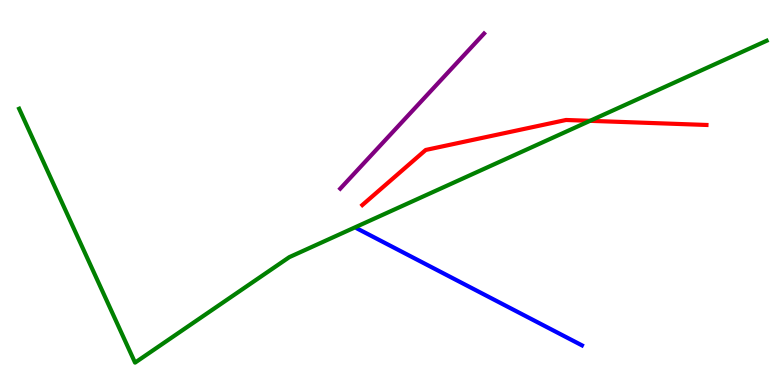[{'lines': ['blue', 'red'], 'intersections': []}, {'lines': ['green', 'red'], 'intersections': [{'x': 7.61, 'y': 6.86}]}, {'lines': ['purple', 'red'], 'intersections': []}, {'lines': ['blue', 'green'], 'intersections': []}, {'lines': ['blue', 'purple'], 'intersections': []}, {'lines': ['green', 'purple'], 'intersections': []}]